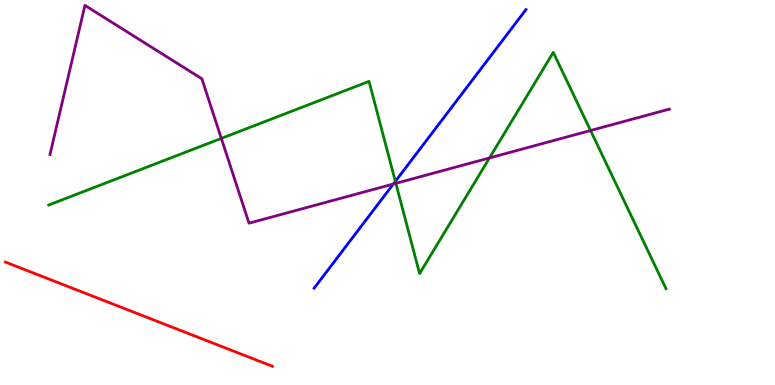[{'lines': ['blue', 'red'], 'intersections': []}, {'lines': ['green', 'red'], 'intersections': []}, {'lines': ['purple', 'red'], 'intersections': []}, {'lines': ['blue', 'green'], 'intersections': [{'x': 5.1, 'y': 5.29}]}, {'lines': ['blue', 'purple'], 'intersections': [{'x': 5.08, 'y': 5.22}]}, {'lines': ['green', 'purple'], 'intersections': [{'x': 2.86, 'y': 6.41}, {'x': 5.11, 'y': 5.24}, {'x': 6.32, 'y': 5.9}, {'x': 7.62, 'y': 6.61}]}]